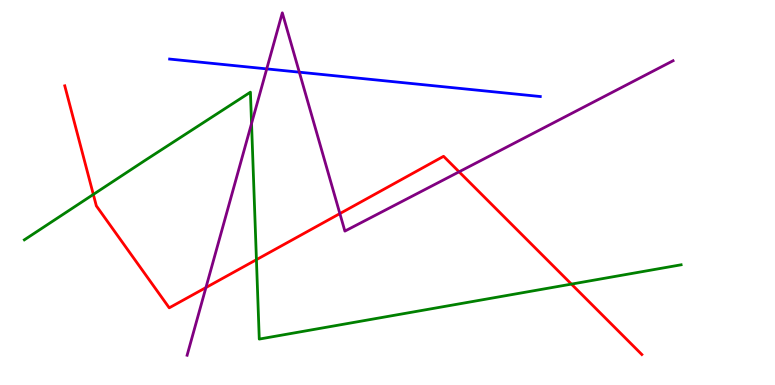[{'lines': ['blue', 'red'], 'intersections': []}, {'lines': ['green', 'red'], 'intersections': [{'x': 1.2, 'y': 4.95}, {'x': 3.31, 'y': 3.26}, {'x': 7.37, 'y': 2.62}]}, {'lines': ['purple', 'red'], 'intersections': [{'x': 2.66, 'y': 2.53}, {'x': 4.39, 'y': 4.45}, {'x': 5.92, 'y': 5.54}]}, {'lines': ['blue', 'green'], 'intersections': []}, {'lines': ['blue', 'purple'], 'intersections': [{'x': 3.44, 'y': 8.21}, {'x': 3.86, 'y': 8.13}]}, {'lines': ['green', 'purple'], 'intersections': [{'x': 3.25, 'y': 6.79}]}]